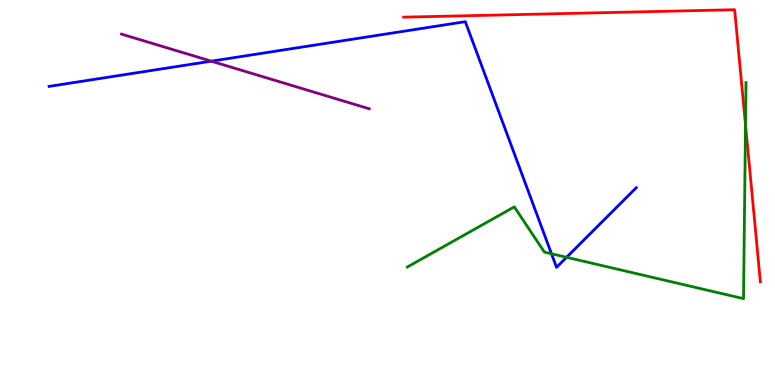[{'lines': ['blue', 'red'], 'intersections': []}, {'lines': ['green', 'red'], 'intersections': [{'x': 9.62, 'y': 6.76}]}, {'lines': ['purple', 'red'], 'intersections': []}, {'lines': ['blue', 'green'], 'intersections': [{'x': 7.12, 'y': 3.41}, {'x': 7.31, 'y': 3.32}]}, {'lines': ['blue', 'purple'], 'intersections': [{'x': 2.73, 'y': 8.41}]}, {'lines': ['green', 'purple'], 'intersections': []}]